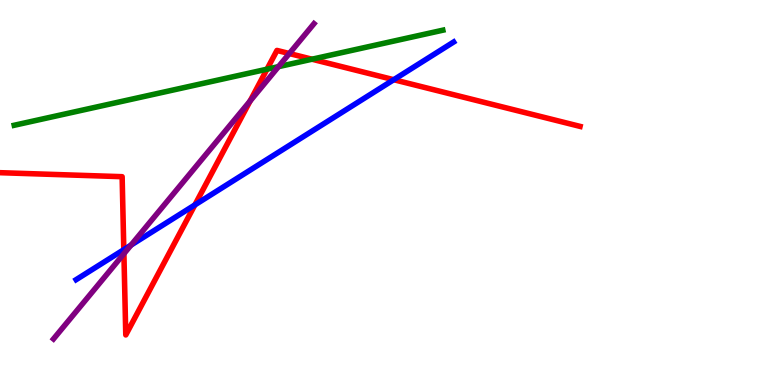[{'lines': ['blue', 'red'], 'intersections': [{'x': 1.6, 'y': 3.52}, {'x': 2.51, 'y': 4.68}, {'x': 5.08, 'y': 7.93}]}, {'lines': ['green', 'red'], 'intersections': [{'x': 3.45, 'y': 8.2}, {'x': 4.03, 'y': 8.46}]}, {'lines': ['purple', 'red'], 'intersections': [{'x': 1.6, 'y': 3.41}, {'x': 3.23, 'y': 7.38}, {'x': 3.73, 'y': 8.61}]}, {'lines': ['blue', 'green'], 'intersections': []}, {'lines': ['blue', 'purple'], 'intersections': [{'x': 1.69, 'y': 3.63}]}, {'lines': ['green', 'purple'], 'intersections': [{'x': 3.59, 'y': 8.27}]}]